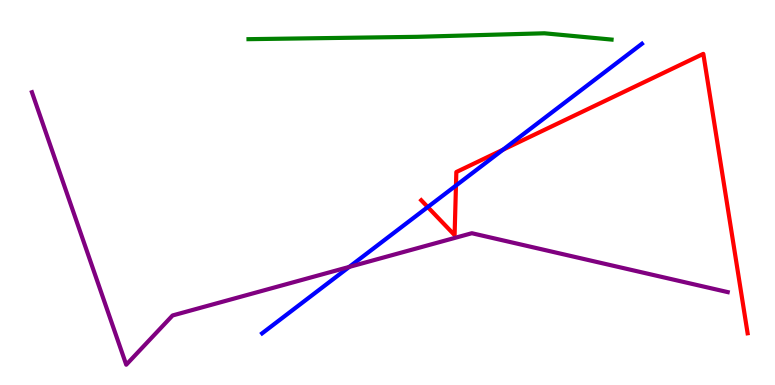[{'lines': ['blue', 'red'], 'intersections': [{'x': 5.52, 'y': 4.62}, {'x': 5.88, 'y': 5.18}, {'x': 6.49, 'y': 6.11}]}, {'lines': ['green', 'red'], 'intersections': []}, {'lines': ['purple', 'red'], 'intersections': []}, {'lines': ['blue', 'green'], 'intersections': []}, {'lines': ['blue', 'purple'], 'intersections': [{'x': 4.51, 'y': 3.07}]}, {'lines': ['green', 'purple'], 'intersections': []}]